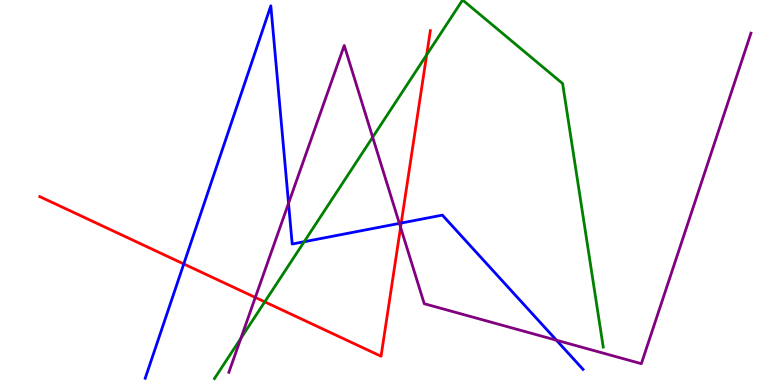[{'lines': ['blue', 'red'], 'intersections': [{'x': 2.37, 'y': 3.14}, {'x': 5.18, 'y': 4.21}]}, {'lines': ['green', 'red'], 'intersections': [{'x': 3.42, 'y': 2.16}, {'x': 5.51, 'y': 8.58}]}, {'lines': ['purple', 'red'], 'intersections': [{'x': 3.29, 'y': 2.27}, {'x': 5.17, 'y': 4.1}]}, {'lines': ['blue', 'green'], 'intersections': [{'x': 3.92, 'y': 3.72}]}, {'lines': ['blue', 'purple'], 'intersections': [{'x': 3.72, 'y': 4.72}, {'x': 5.15, 'y': 4.2}, {'x': 7.18, 'y': 1.16}]}, {'lines': ['green', 'purple'], 'intersections': [{'x': 3.11, 'y': 1.21}, {'x': 4.81, 'y': 6.44}]}]